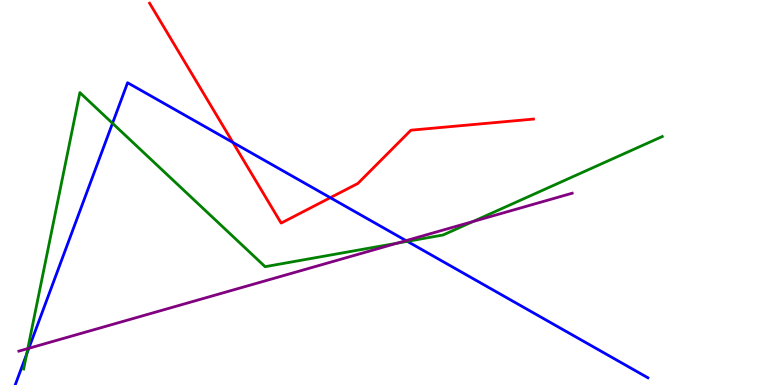[{'lines': ['blue', 'red'], 'intersections': [{'x': 3.01, 'y': 6.3}, {'x': 4.26, 'y': 4.87}]}, {'lines': ['green', 'red'], 'intersections': []}, {'lines': ['purple', 'red'], 'intersections': []}, {'lines': ['blue', 'green'], 'intersections': [{'x': 0.344, 'y': 0.803}, {'x': 1.45, 'y': 6.8}, {'x': 5.26, 'y': 3.73}]}, {'lines': ['blue', 'purple'], 'intersections': [{'x': 0.372, 'y': 0.953}, {'x': 5.24, 'y': 3.75}]}, {'lines': ['green', 'purple'], 'intersections': [{'x': 0.359, 'y': 0.946}, {'x': 5.13, 'y': 3.68}, {'x': 6.1, 'y': 4.25}]}]